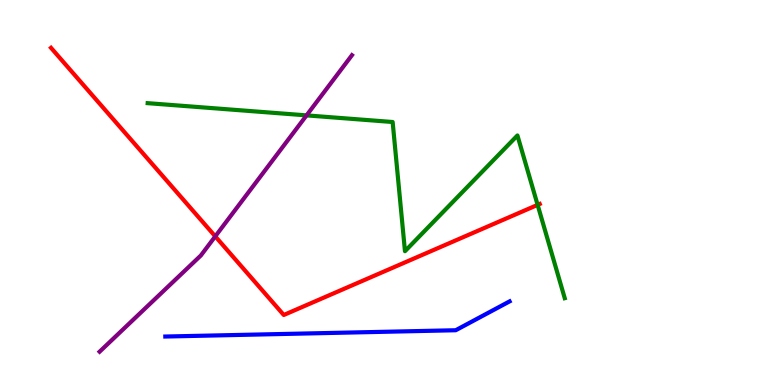[{'lines': ['blue', 'red'], 'intersections': []}, {'lines': ['green', 'red'], 'intersections': [{'x': 6.94, 'y': 4.68}]}, {'lines': ['purple', 'red'], 'intersections': [{'x': 2.78, 'y': 3.86}]}, {'lines': ['blue', 'green'], 'intersections': []}, {'lines': ['blue', 'purple'], 'intersections': []}, {'lines': ['green', 'purple'], 'intersections': [{'x': 3.96, 'y': 7.0}]}]